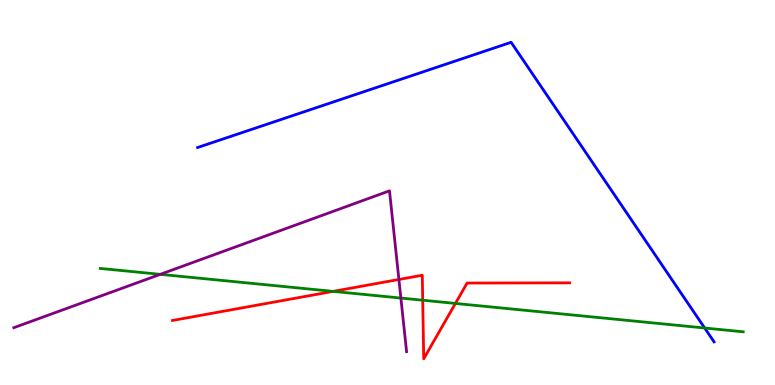[{'lines': ['blue', 'red'], 'intersections': []}, {'lines': ['green', 'red'], 'intersections': [{'x': 4.3, 'y': 2.43}, {'x': 5.45, 'y': 2.2}, {'x': 5.88, 'y': 2.12}]}, {'lines': ['purple', 'red'], 'intersections': [{'x': 5.15, 'y': 2.74}]}, {'lines': ['blue', 'green'], 'intersections': [{'x': 9.09, 'y': 1.48}]}, {'lines': ['blue', 'purple'], 'intersections': []}, {'lines': ['green', 'purple'], 'intersections': [{'x': 2.07, 'y': 2.87}, {'x': 5.17, 'y': 2.26}]}]